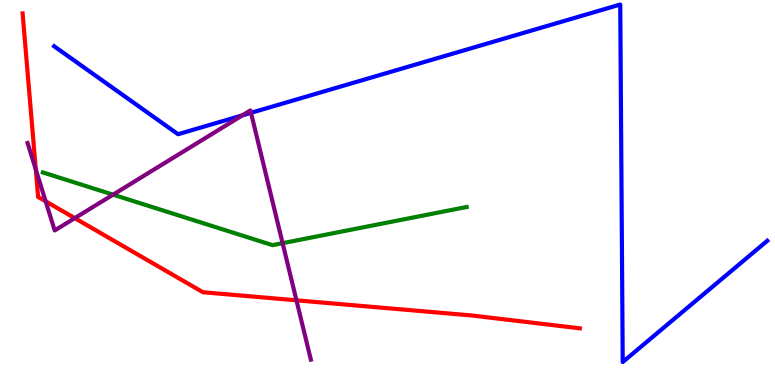[{'lines': ['blue', 'red'], 'intersections': []}, {'lines': ['green', 'red'], 'intersections': []}, {'lines': ['purple', 'red'], 'intersections': [{'x': 0.462, 'y': 5.6}, {'x': 0.589, 'y': 4.77}, {'x': 0.965, 'y': 4.33}, {'x': 3.83, 'y': 2.2}]}, {'lines': ['blue', 'green'], 'intersections': []}, {'lines': ['blue', 'purple'], 'intersections': [{'x': 3.13, 'y': 7.0}, {'x': 3.24, 'y': 7.07}]}, {'lines': ['green', 'purple'], 'intersections': [{'x': 1.46, 'y': 4.94}, {'x': 3.65, 'y': 3.68}]}]